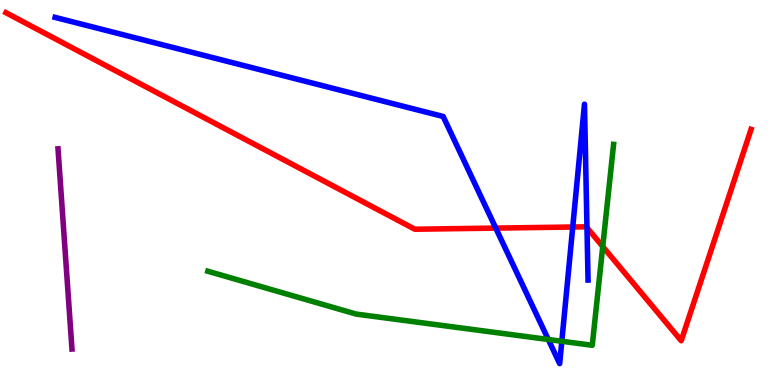[{'lines': ['blue', 'red'], 'intersections': [{'x': 6.4, 'y': 4.08}, {'x': 7.39, 'y': 4.1}, {'x': 7.57, 'y': 4.09}]}, {'lines': ['green', 'red'], 'intersections': [{'x': 7.78, 'y': 3.6}]}, {'lines': ['purple', 'red'], 'intersections': []}, {'lines': ['blue', 'green'], 'intersections': [{'x': 7.07, 'y': 1.18}, {'x': 7.25, 'y': 1.14}]}, {'lines': ['blue', 'purple'], 'intersections': []}, {'lines': ['green', 'purple'], 'intersections': []}]